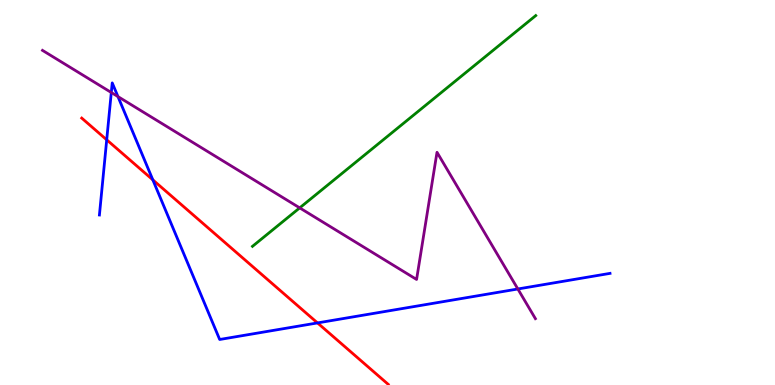[{'lines': ['blue', 'red'], 'intersections': [{'x': 1.38, 'y': 6.37}, {'x': 1.97, 'y': 5.33}, {'x': 4.1, 'y': 1.61}]}, {'lines': ['green', 'red'], 'intersections': []}, {'lines': ['purple', 'red'], 'intersections': []}, {'lines': ['blue', 'green'], 'intersections': []}, {'lines': ['blue', 'purple'], 'intersections': [{'x': 1.44, 'y': 7.6}, {'x': 1.52, 'y': 7.49}, {'x': 6.68, 'y': 2.49}]}, {'lines': ['green', 'purple'], 'intersections': [{'x': 3.87, 'y': 4.6}]}]